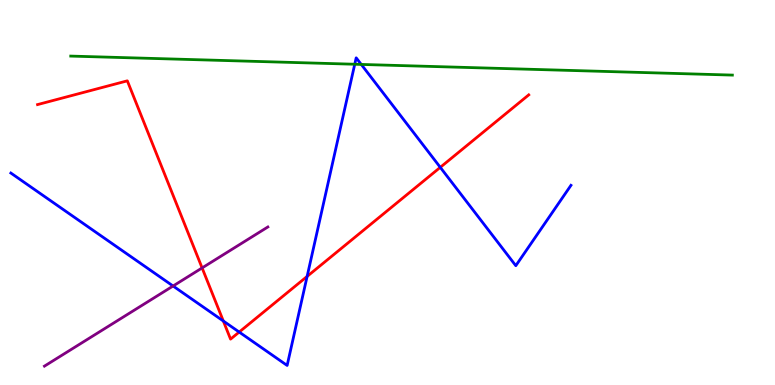[{'lines': ['blue', 'red'], 'intersections': [{'x': 2.88, 'y': 1.66}, {'x': 3.09, 'y': 1.38}, {'x': 3.96, 'y': 2.82}, {'x': 5.68, 'y': 5.65}]}, {'lines': ['green', 'red'], 'intersections': []}, {'lines': ['purple', 'red'], 'intersections': [{'x': 2.61, 'y': 3.04}]}, {'lines': ['blue', 'green'], 'intersections': [{'x': 4.58, 'y': 8.33}, {'x': 4.66, 'y': 8.33}]}, {'lines': ['blue', 'purple'], 'intersections': [{'x': 2.23, 'y': 2.57}]}, {'lines': ['green', 'purple'], 'intersections': []}]